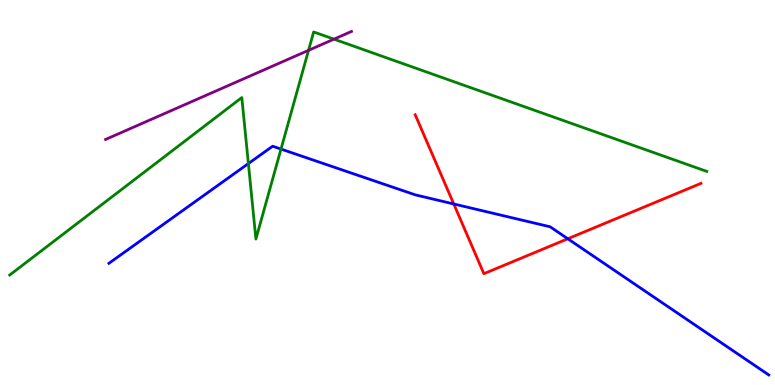[{'lines': ['blue', 'red'], 'intersections': [{'x': 5.85, 'y': 4.7}, {'x': 7.33, 'y': 3.8}]}, {'lines': ['green', 'red'], 'intersections': []}, {'lines': ['purple', 'red'], 'intersections': []}, {'lines': ['blue', 'green'], 'intersections': [{'x': 3.2, 'y': 5.75}, {'x': 3.63, 'y': 6.13}]}, {'lines': ['blue', 'purple'], 'intersections': []}, {'lines': ['green', 'purple'], 'intersections': [{'x': 3.98, 'y': 8.69}, {'x': 4.31, 'y': 8.98}]}]